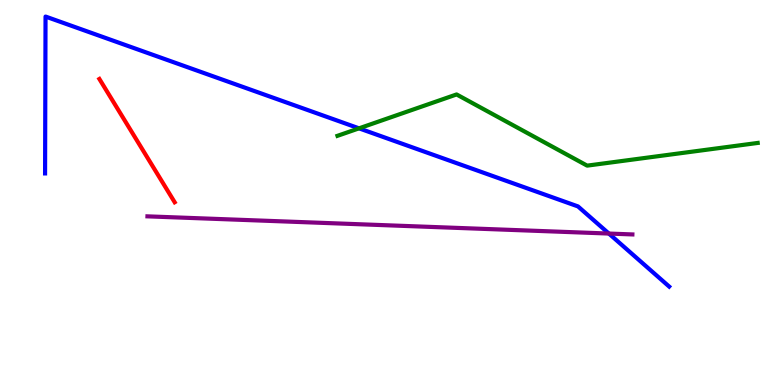[{'lines': ['blue', 'red'], 'intersections': []}, {'lines': ['green', 'red'], 'intersections': []}, {'lines': ['purple', 'red'], 'intersections': []}, {'lines': ['blue', 'green'], 'intersections': [{'x': 4.63, 'y': 6.67}]}, {'lines': ['blue', 'purple'], 'intersections': [{'x': 7.86, 'y': 3.93}]}, {'lines': ['green', 'purple'], 'intersections': []}]